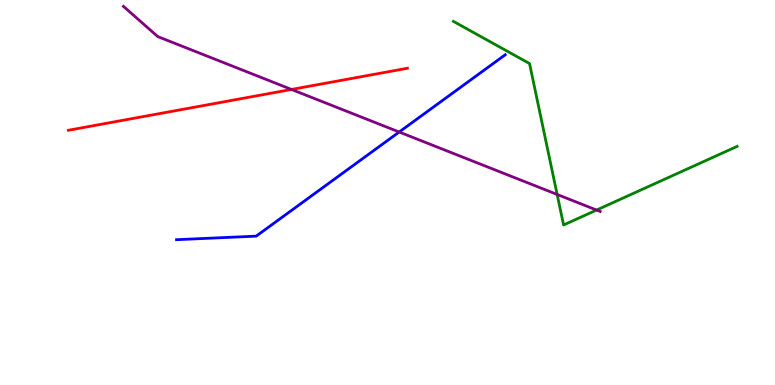[{'lines': ['blue', 'red'], 'intersections': []}, {'lines': ['green', 'red'], 'intersections': []}, {'lines': ['purple', 'red'], 'intersections': [{'x': 3.76, 'y': 7.68}]}, {'lines': ['blue', 'green'], 'intersections': []}, {'lines': ['blue', 'purple'], 'intersections': [{'x': 5.15, 'y': 6.57}]}, {'lines': ['green', 'purple'], 'intersections': [{'x': 7.19, 'y': 4.95}, {'x': 7.7, 'y': 4.54}]}]